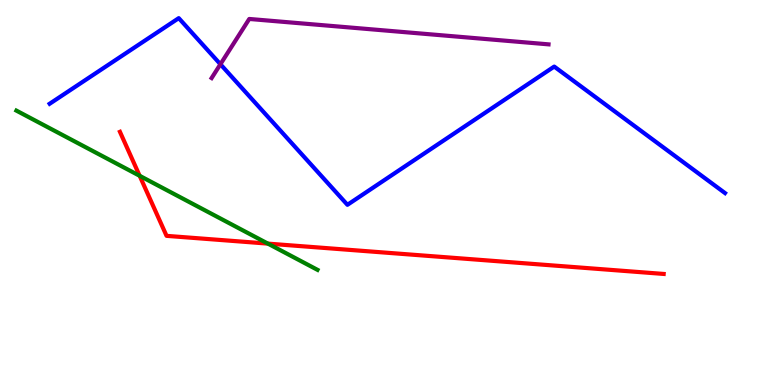[{'lines': ['blue', 'red'], 'intersections': []}, {'lines': ['green', 'red'], 'intersections': [{'x': 1.8, 'y': 5.43}, {'x': 3.46, 'y': 3.67}]}, {'lines': ['purple', 'red'], 'intersections': []}, {'lines': ['blue', 'green'], 'intersections': []}, {'lines': ['blue', 'purple'], 'intersections': [{'x': 2.84, 'y': 8.33}]}, {'lines': ['green', 'purple'], 'intersections': []}]